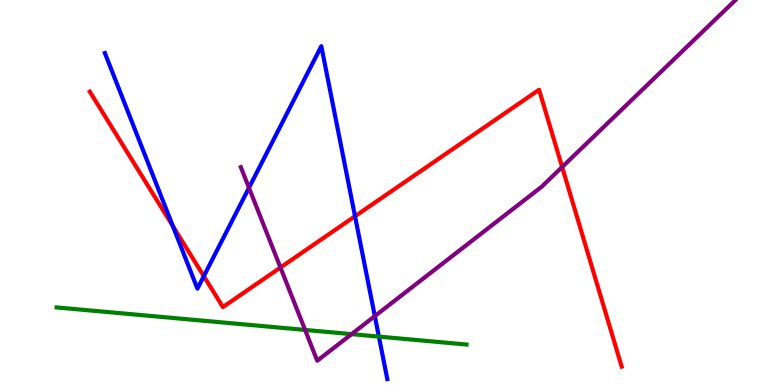[{'lines': ['blue', 'red'], 'intersections': [{'x': 2.23, 'y': 4.13}, {'x': 2.63, 'y': 2.83}, {'x': 4.58, 'y': 4.38}]}, {'lines': ['green', 'red'], 'intersections': []}, {'lines': ['purple', 'red'], 'intersections': [{'x': 3.62, 'y': 3.05}, {'x': 7.25, 'y': 5.66}]}, {'lines': ['blue', 'green'], 'intersections': [{'x': 4.89, 'y': 1.26}]}, {'lines': ['blue', 'purple'], 'intersections': [{'x': 3.21, 'y': 5.12}, {'x': 4.84, 'y': 1.79}]}, {'lines': ['green', 'purple'], 'intersections': [{'x': 3.94, 'y': 1.43}, {'x': 4.54, 'y': 1.32}]}]